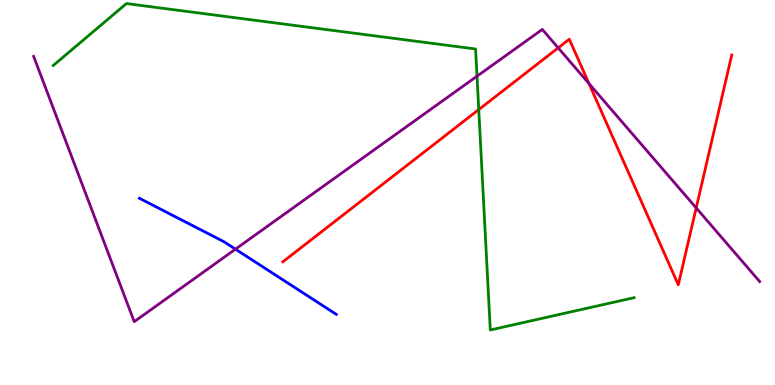[{'lines': ['blue', 'red'], 'intersections': []}, {'lines': ['green', 'red'], 'intersections': [{'x': 6.18, 'y': 7.15}]}, {'lines': ['purple', 'red'], 'intersections': [{'x': 7.2, 'y': 8.76}, {'x': 7.6, 'y': 7.83}, {'x': 8.98, 'y': 4.6}]}, {'lines': ['blue', 'green'], 'intersections': []}, {'lines': ['blue', 'purple'], 'intersections': [{'x': 3.04, 'y': 3.53}]}, {'lines': ['green', 'purple'], 'intersections': [{'x': 6.15, 'y': 8.02}]}]